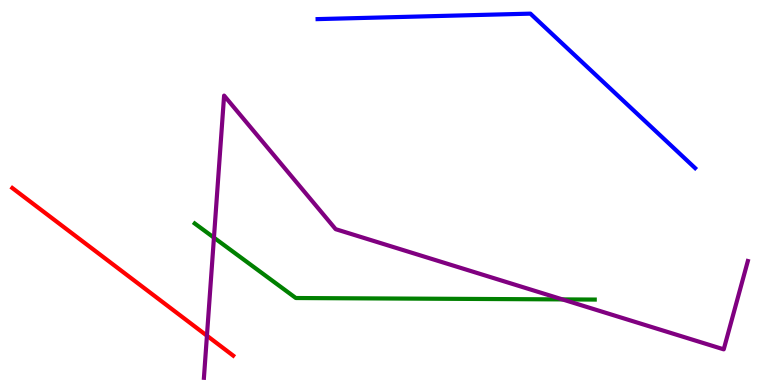[{'lines': ['blue', 'red'], 'intersections': []}, {'lines': ['green', 'red'], 'intersections': []}, {'lines': ['purple', 'red'], 'intersections': [{'x': 2.67, 'y': 1.28}]}, {'lines': ['blue', 'green'], 'intersections': []}, {'lines': ['blue', 'purple'], 'intersections': []}, {'lines': ['green', 'purple'], 'intersections': [{'x': 2.76, 'y': 3.83}, {'x': 7.26, 'y': 2.22}]}]